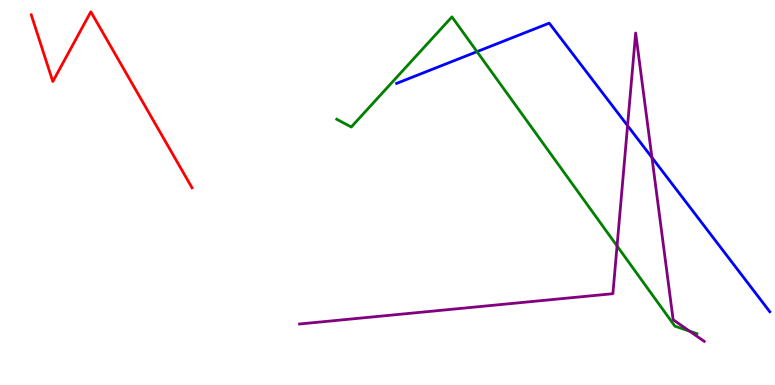[{'lines': ['blue', 'red'], 'intersections': []}, {'lines': ['green', 'red'], 'intersections': []}, {'lines': ['purple', 'red'], 'intersections': []}, {'lines': ['blue', 'green'], 'intersections': [{'x': 6.15, 'y': 8.66}]}, {'lines': ['blue', 'purple'], 'intersections': [{'x': 8.1, 'y': 6.74}, {'x': 8.41, 'y': 5.91}]}, {'lines': ['green', 'purple'], 'intersections': [{'x': 7.96, 'y': 3.61}, {'x': 8.9, 'y': 1.4}]}]